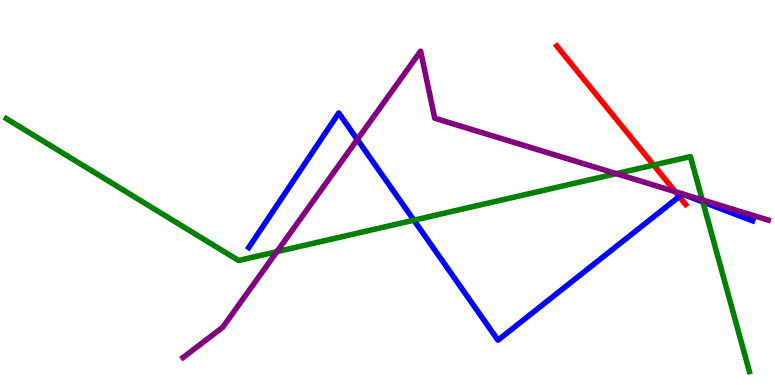[{'lines': ['blue', 'red'], 'intersections': [{'x': 8.76, 'y': 4.89}]}, {'lines': ['green', 'red'], 'intersections': [{'x': 8.43, 'y': 5.71}]}, {'lines': ['purple', 'red'], 'intersections': [{'x': 8.71, 'y': 5.02}]}, {'lines': ['blue', 'green'], 'intersections': [{'x': 5.34, 'y': 4.28}, {'x': 9.07, 'y': 4.76}]}, {'lines': ['blue', 'purple'], 'intersections': [{'x': 4.61, 'y': 6.38}]}, {'lines': ['green', 'purple'], 'intersections': [{'x': 3.57, 'y': 3.46}, {'x': 7.95, 'y': 5.49}, {'x': 9.06, 'y': 4.81}]}]